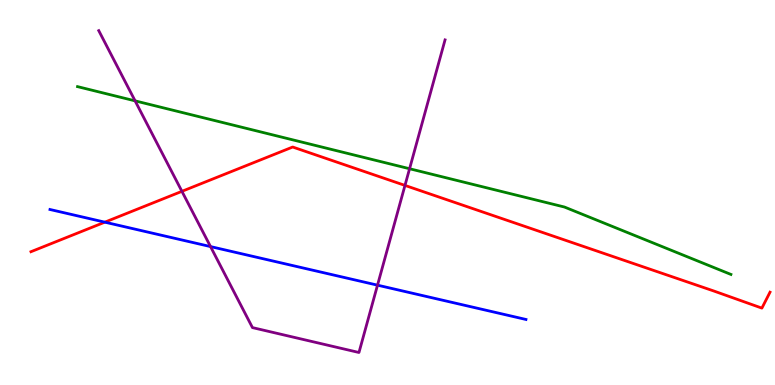[{'lines': ['blue', 'red'], 'intersections': [{'x': 1.35, 'y': 4.23}]}, {'lines': ['green', 'red'], 'intersections': []}, {'lines': ['purple', 'red'], 'intersections': [{'x': 2.35, 'y': 5.03}, {'x': 5.23, 'y': 5.18}]}, {'lines': ['blue', 'green'], 'intersections': []}, {'lines': ['blue', 'purple'], 'intersections': [{'x': 2.72, 'y': 3.6}, {'x': 4.87, 'y': 2.59}]}, {'lines': ['green', 'purple'], 'intersections': [{'x': 1.74, 'y': 7.38}, {'x': 5.28, 'y': 5.62}]}]